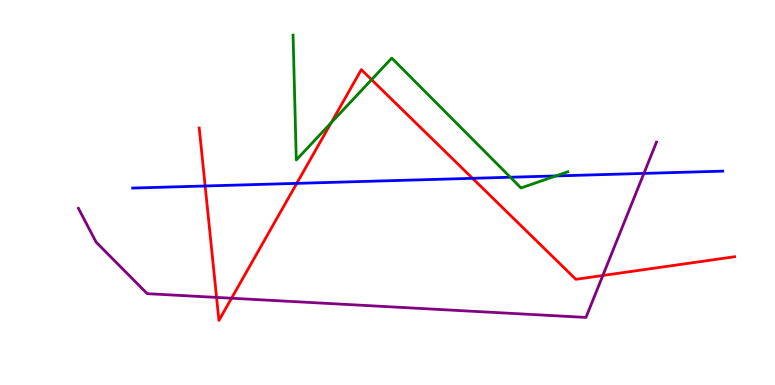[{'lines': ['blue', 'red'], 'intersections': [{'x': 2.65, 'y': 5.17}, {'x': 3.83, 'y': 5.24}, {'x': 6.1, 'y': 5.37}]}, {'lines': ['green', 'red'], 'intersections': [{'x': 4.27, 'y': 6.81}, {'x': 4.79, 'y': 7.93}]}, {'lines': ['purple', 'red'], 'intersections': [{'x': 2.79, 'y': 2.28}, {'x': 2.99, 'y': 2.25}, {'x': 7.78, 'y': 2.84}]}, {'lines': ['blue', 'green'], 'intersections': [{'x': 6.58, 'y': 5.4}, {'x': 7.17, 'y': 5.43}]}, {'lines': ['blue', 'purple'], 'intersections': [{'x': 8.31, 'y': 5.5}]}, {'lines': ['green', 'purple'], 'intersections': []}]